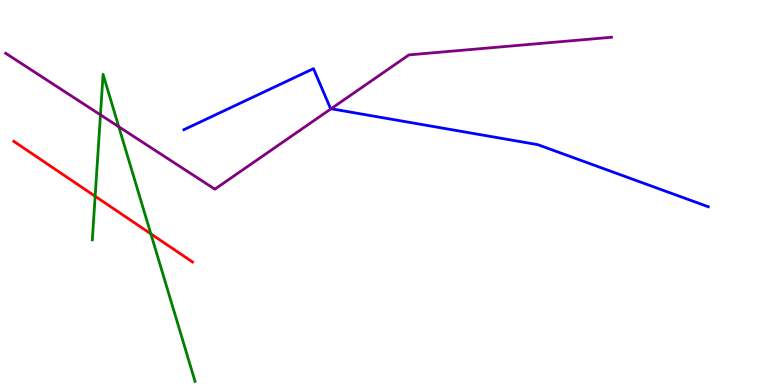[{'lines': ['blue', 'red'], 'intersections': []}, {'lines': ['green', 'red'], 'intersections': [{'x': 1.23, 'y': 4.9}, {'x': 1.95, 'y': 3.93}]}, {'lines': ['purple', 'red'], 'intersections': []}, {'lines': ['blue', 'green'], 'intersections': []}, {'lines': ['blue', 'purple'], 'intersections': [{'x': 4.27, 'y': 7.18}]}, {'lines': ['green', 'purple'], 'intersections': [{'x': 1.3, 'y': 7.02}, {'x': 1.53, 'y': 6.71}]}]